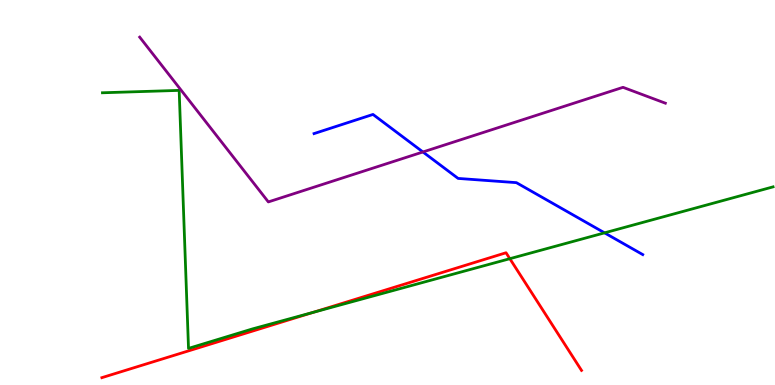[{'lines': ['blue', 'red'], 'intersections': []}, {'lines': ['green', 'red'], 'intersections': [{'x': 4.04, 'y': 1.89}, {'x': 6.58, 'y': 3.28}]}, {'lines': ['purple', 'red'], 'intersections': []}, {'lines': ['blue', 'green'], 'intersections': [{'x': 7.8, 'y': 3.95}]}, {'lines': ['blue', 'purple'], 'intersections': [{'x': 5.46, 'y': 6.05}]}, {'lines': ['green', 'purple'], 'intersections': []}]